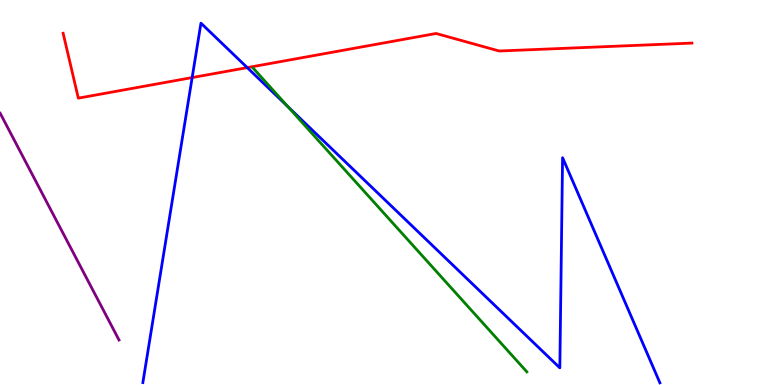[{'lines': ['blue', 'red'], 'intersections': [{'x': 2.48, 'y': 7.98}, {'x': 3.19, 'y': 8.24}]}, {'lines': ['green', 'red'], 'intersections': []}, {'lines': ['purple', 'red'], 'intersections': []}, {'lines': ['blue', 'green'], 'intersections': [{'x': 3.71, 'y': 7.23}]}, {'lines': ['blue', 'purple'], 'intersections': []}, {'lines': ['green', 'purple'], 'intersections': []}]